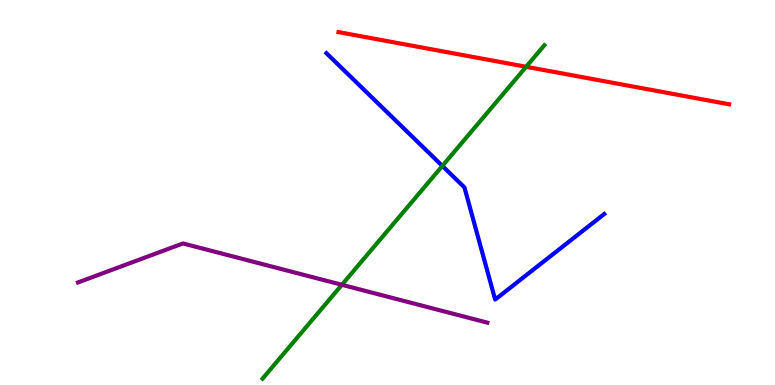[{'lines': ['blue', 'red'], 'intersections': []}, {'lines': ['green', 'red'], 'intersections': [{'x': 6.79, 'y': 8.27}]}, {'lines': ['purple', 'red'], 'intersections': []}, {'lines': ['blue', 'green'], 'intersections': [{'x': 5.71, 'y': 5.69}]}, {'lines': ['blue', 'purple'], 'intersections': []}, {'lines': ['green', 'purple'], 'intersections': [{'x': 4.41, 'y': 2.6}]}]